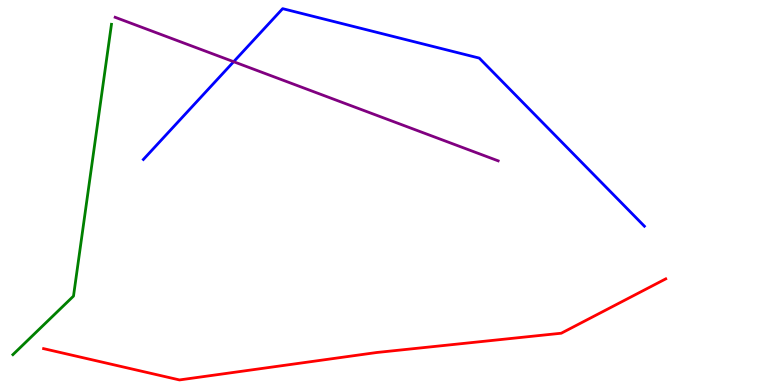[{'lines': ['blue', 'red'], 'intersections': []}, {'lines': ['green', 'red'], 'intersections': []}, {'lines': ['purple', 'red'], 'intersections': []}, {'lines': ['blue', 'green'], 'intersections': []}, {'lines': ['blue', 'purple'], 'intersections': [{'x': 3.02, 'y': 8.4}]}, {'lines': ['green', 'purple'], 'intersections': []}]